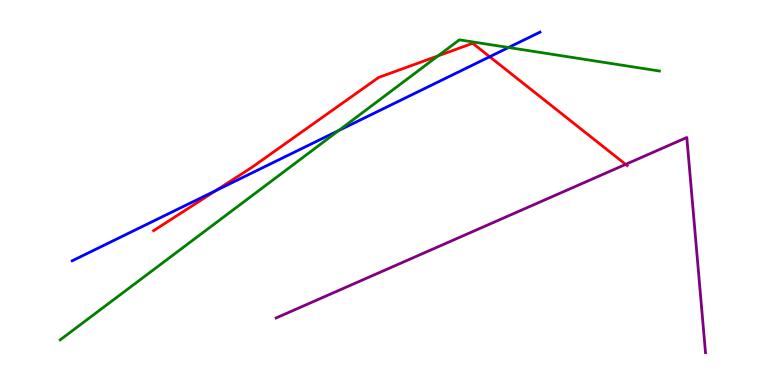[{'lines': ['blue', 'red'], 'intersections': [{'x': 2.79, 'y': 5.05}, {'x': 6.32, 'y': 8.53}]}, {'lines': ['green', 'red'], 'intersections': [{'x': 5.65, 'y': 8.55}]}, {'lines': ['purple', 'red'], 'intersections': [{'x': 8.07, 'y': 5.73}]}, {'lines': ['blue', 'green'], 'intersections': [{'x': 4.37, 'y': 6.61}, {'x': 6.56, 'y': 8.77}]}, {'lines': ['blue', 'purple'], 'intersections': []}, {'lines': ['green', 'purple'], 'intersections': []}]